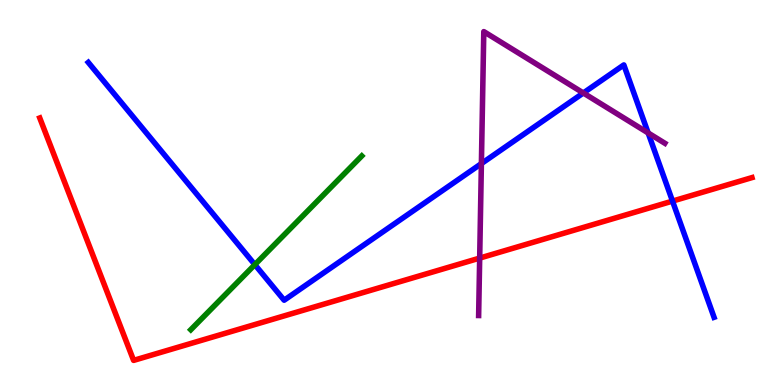[{'lines': ['blue', 'red'], 'intersections': [{'x': 8.68, 'y': 4.78}]}, {'lines': ['green', 'red'], 'intersections': []}, {'lines': ['purple', 'red'], 'intersections': [{'x': 6.19, 'y': 3.3}]}, {'lines': ['blue', 'green'], 'intersections': [{'x': 3.29, 'y': 3.13}]}, {'lines': ['blue', 'purple'], 'intersections': [{'x': 6.21, 'y': 5.75}, {'x': 7.53, 'y': 7.58}, {'x': 8.36, 'y': 6.55}]}, {'lines': ['green', 'purple'], 'intersections': []}]